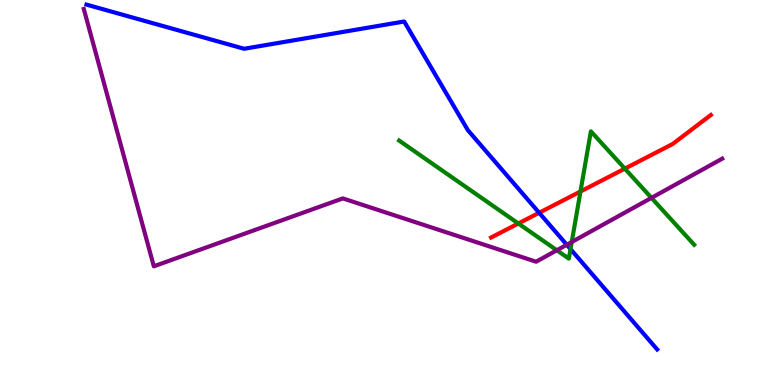[{'lines': ['blue', 'red'], 'intersections': [{'x': 6.96, 'y': 4.47}]}, {'lines': ['green', 'red'], 'intersections': [{'x': 6.69, 'y': 4.2}, {'x': 7.49, 'y': 5.03}, {'x': 8.06, 'y': 5.62}]}, {'lines': ['purple', 'red'], 'intersections': []}, {'lines': ['blue', 'green'], 'intersections': [{'x': 7.36, 'y': 3.53}]}, {'lines': ['blue', 'purple'], 'intersections': [{'x': 7.31, 'y': 3.64}]}, {'lines': ['green', 'purple'], 'intersections': [{'x': 7.18, 'y': 3.5}, {'x': 7.38, 'y': 3.71}, {'x': 8.41, 'y': 4.86}]}]